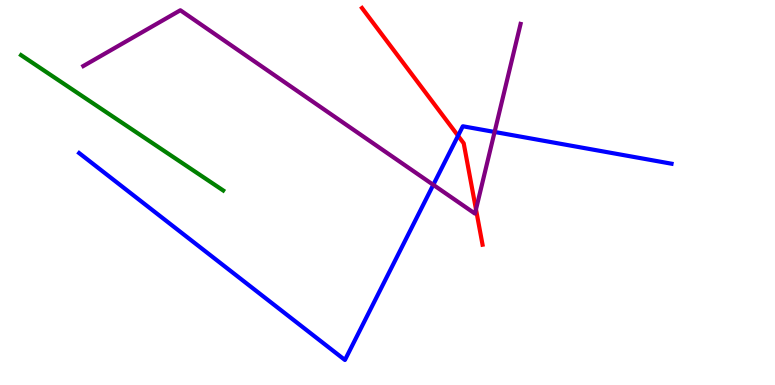[{'lines': ['blue', 'red'], 'intersections': [{'x': 5.91, 'y': 6.47}]}, {'lines': ['green', 'red'], 'intersections': []}, {'lines': ['purple', 'red'], 'intersections': [{'x': 6.14, 'y': 4.56}]}, {'lines': ['blue', 'green'], 'intersections': []}, {'lines': ['blue', 'purple'], 'intersections': [{'x': 5.59, 'y': 5.2}, {'x': 6.38, 'y': 6.57}]}, {'lines': ['green', 'purple'], 'intersections': []}]